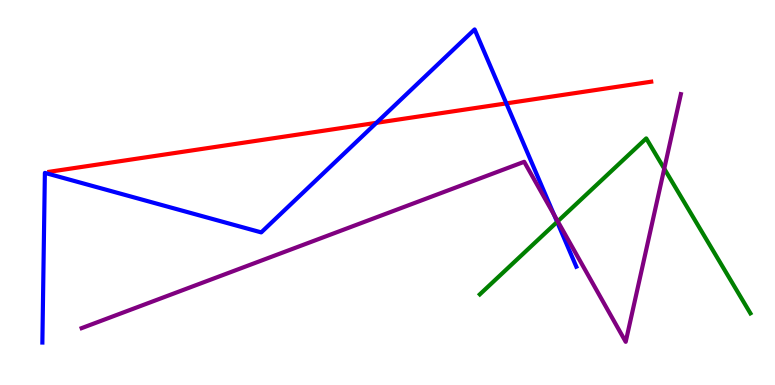[{'lines': ['blue', 'red'], 'intersections': [{'x': 4.86, 'y': 6.81}, {'x': 6.53, 'y': 7.31}]}, {'lines': ['green', 'red'], 'intersections': []}, {'lines': ['purple', 'red'], 'intersections': []}, {'lines': ['blue', 'green'], 'intersections': [{'x': 7.19, 'y': 4.24}]}, {'lines': ['blue', 'purple'], 'intersections': [{'x': 7.15, 'y': 4.42}]}, {'lines': ['green', 'purple'], 'intersections': [{'x': 7.2, 'y': 4.25}, {'x': 8.57, 'y': 5.62}]}]